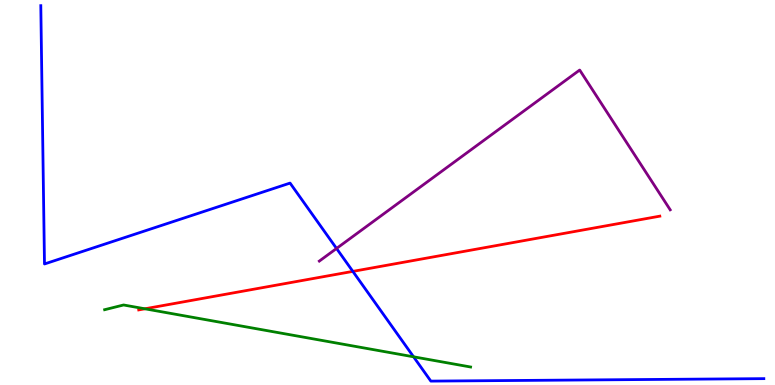[{'lines': ['blue', 'red'], 'intersections': [{'x': 4.55, 'y': 2.95}]}, {'lines': ['green', 'red'], 'intersections': [{'x': 1.87, 'y': 1.98}]}, {'lines': ['purple', 'red'], 'intersections': []}, {'lines': ['blue', 'green'], 'intersections': [{'x': 5.34, 'y': 0.732}]}, {'lines': ['blue', 'purple'], 'intersections': [{'x': 4.34, 'y': 3.55}]}, {'lines': ['green', 'purple'], 'intersections': []}]